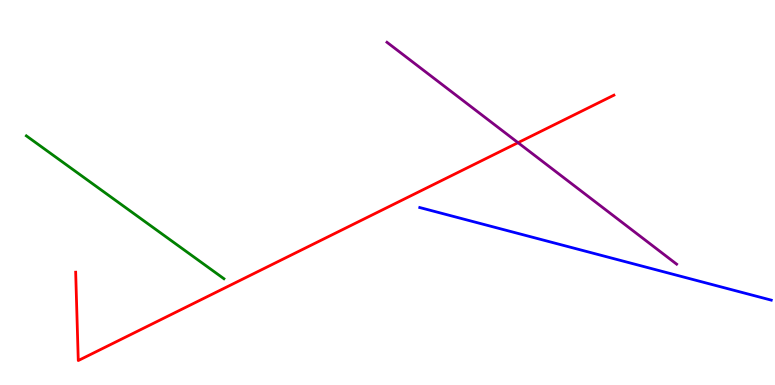[{'lines': ['blue', 'red'], 'intersections': []}, {'lines': ['green', 'red'], 'intersections': []}, {'lines': ['purple', 'red'], 'intersections': [{'x': 6.68, 'y': 6.29}]}, {'lines': ['blue', 'green'], 'intersections': []}, {'lines': ['blue', 'purple'], 'intersections': []}, {'lines': ['green', 'purple'], 'intersections': []}]